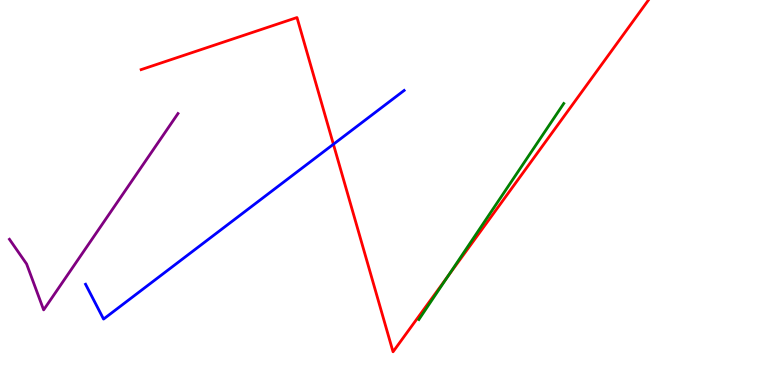[{'lines': ['blue', 'red'], 'intersections': [{'x': 4.3, 'y': 6.25}]}, {'lines': ['green', 'red'], 'intersections': [{'x': 5.78, 'y': 2.82}]}, {'lines': ['purple', 'red'], 'intersections': []}, {'lines': ['blue', 'green'], 'intersections': []}, {'lines': ['blue', 'purple'], 'intersections': []}, {'lines': ['green', 'purple'], 'intersections': []}]